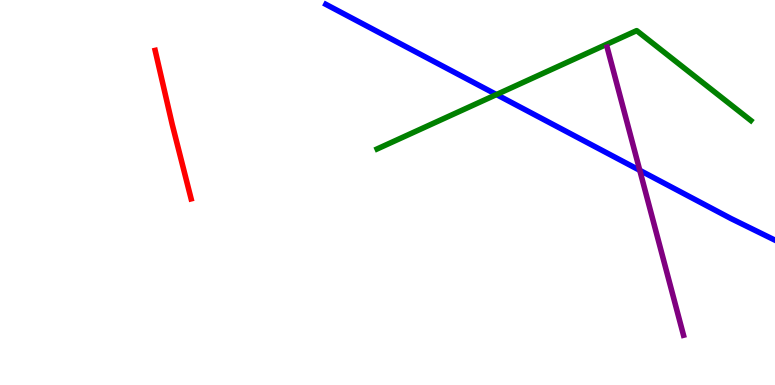[{'lines': ['blue', 'red'], 'intersections': []}, {'lines': ['green', 'red'], 'intersections': []}, {'lines': ['purple', 'red'], 'intersections': []}, {'lines': ['blue', 'green'], 'intersections': [{'x': 6.41, 'y': 7.54}]}, {'lines': ['blue', 'purple'], 'intersections': [{'x': 8.26, 'y': 5.58}]}, {'lines': ['green', 'purple'], 'intersections': []}]